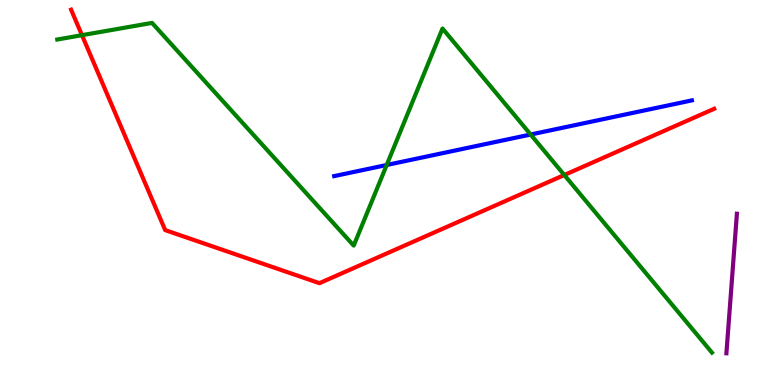[{'lines': ['blue', 'red'], 'intersections': []}, {'lines': ['green', 'red'], 'intersections': [{'x': 1.06, 'y': 9.09}, {'x': 7.28, 'y': 5.45}]}, {'lines': ['purple', 'red'], 'intersections': []}, {'lines': ['blue', 'green'], 'intersections': [{'x': 4.99, 'y': 5.71}, {'x': 6.85, 'y': 6.51}]}, {'lines': ['blue', 'purple'], 'intersections': []}, {'lines': ['green', 'purple'], 'intersections': []}]